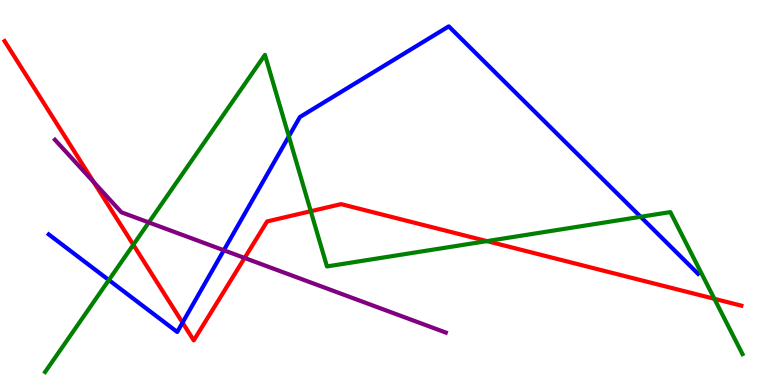[{'lines': ['blue', 'red'], 'intersections': [{'x': 2.36, 'y': 1.62}]}, {'lines': ['green', 'red'], 'intersections': [{'x': 1.72, 'y': 3.64}, {'x': 4.01, 'y': 4.51}, {'x': 6.28, 'y': 3.74}, {'x': 9.22, 'y': 2.24}]}, {'lines': ['purple', 'red'], 'intersections': [{'x': 1.21, 'y': 5.27}, {'x': 3.16, 'y': 3.3}]}, {'lines': ['blue', 'green'], 'intersections': [{'x': 1.4, 'y': 2.73}, {'x': 3.73, 'y': 6.46}, {'x': 8.27, 'y': 4.37}]}, {'lines': ['blue', 'purple'], 'intersections': [{'x': 2.89, 'y': 3.5}]}, {'lines': ['green', 'purple'], 'intersections': [{'x': 1.92, 'y': 4.22}]}]